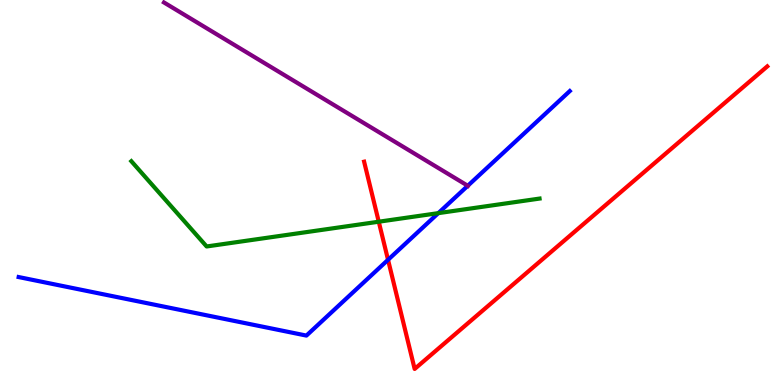[{'lines': ['blue', 'red'], 'intersections': [{'x': 5.01, 'y': 3.25}]}, {'lines': ['green', 'red'], 'intersections': [{'x': 4.89, 'y': 4.24}]}, {'lines': ['purple', 'red'], 'intersections': []}, {'lines': ['blue', 'green'], 'intersections': [{'x': 5.66, 'y': 4.46}]}, {'lines': ['blue', 'purple'], 'intersections': [{'x': 6.04, 'y': 5.17}]}, {'lines': ['green', 'purple'], 'intersections': []}]